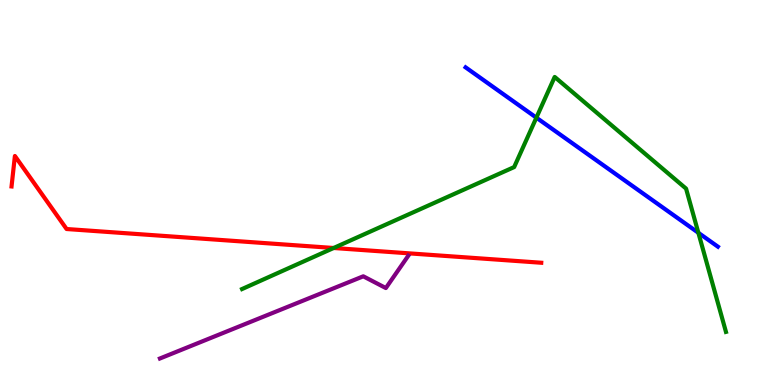[{'lines': ['blue', 'red'], 'intersections': []}, {'lines': ['green', 'red'], 'intersections': [{'x': 4.3, 'y': 3.56}]}, {'lines': ['purple', 'red'], 'intersections': []}, {'lines': ['blue', 'green'], 'intersections': [{'x': 6.92, 'y': 6.94}, {'x': 9.01, 'y': 3.95}]}, {'lines': ['blue', 'purple'], 'intersections': []}, {'lines': ['green', 'purple'], 'intersections': []}]